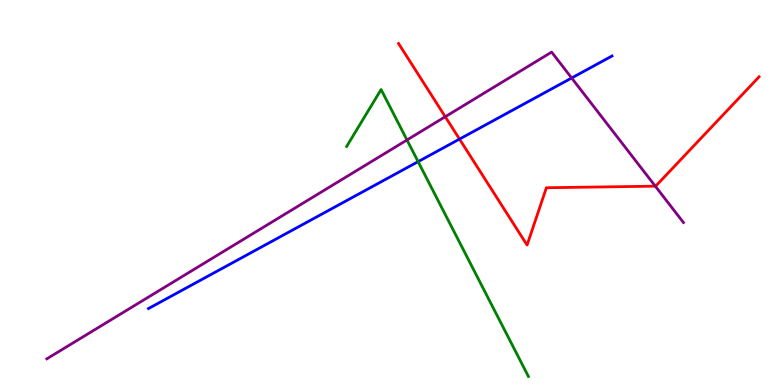[{'lines': ['blue', 'red'], 'intersections': [{'x': 5.93, 'y': 6.39}]}, {'lines': ['green', 'red'], 'intersections': []}, {'lines': ['purple', 'red'], 'intersections': [{'x': 5.75, 'y': 6.97}, {'x': 8.46, 'y': 5.16}]}, {'lines': ['blue', 'green'], 'intersections': [{'x': 5.4, 'y': 5.8}]}, {'lines': ['blue', 'purple'], 'intersections': [{'x': 7.38, 'y': 7.97}]}, {'lines': ['green', 'purple'], 'intersections': [{'x': 5.25, 'y': 6.36}]}]